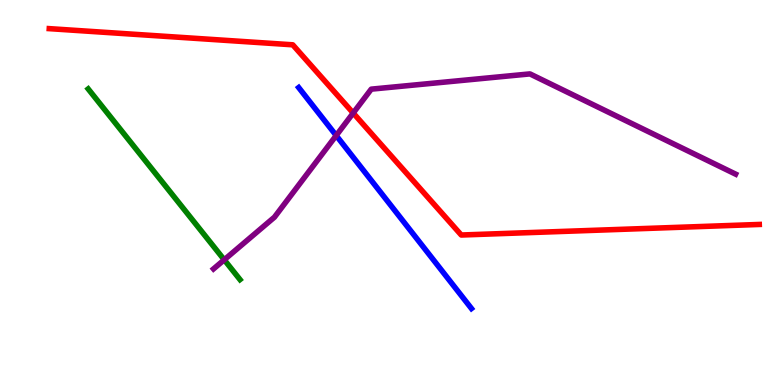[{'lines': ['blue', 'red'], 'intersections': []}, {'lines': ['green', 'red'], 'intersections': []}, {'lines': ['purple', 'red'], 'intersections': [{'x': 4.56, 'y': 7.06}]}, {'lines': ['blue', 'green'], 'intersections': []}, {'lines': ['blue', 'purple'], 'intersections': [{'x': 4.34, 'y': 6.48}]}, {'lines': ['green', 'purple'], 'intersections': [{'x': 2.89, 'y': 3.25}]}]